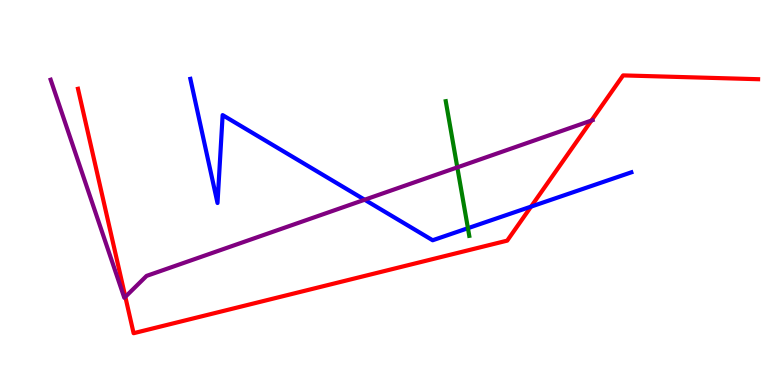[{'lines': ['blue', 'red'], 'intersections': [{'x': 6.85, 'y': 4.63}]}, {'lines': ['green', 'red'], 'intersections': []}, {'lines': ['purple', 'red'], 'intersections': [{'x': 1.62, 'y': 2.29}, {'x': 7.63, 'y': 6.87}]}, {'lines': ['blue', 'green'], 'intersections': [{'x': 6.04, 'y': 4.07}]}, {'lines': ['blue', 'purple'], 'intersections': [{'x': 4.71, 'y': 4.81}]}, {'lines': ['green', 'purple'], 'intersections': [{'x': 5.9, 'y': 5.65}]}]